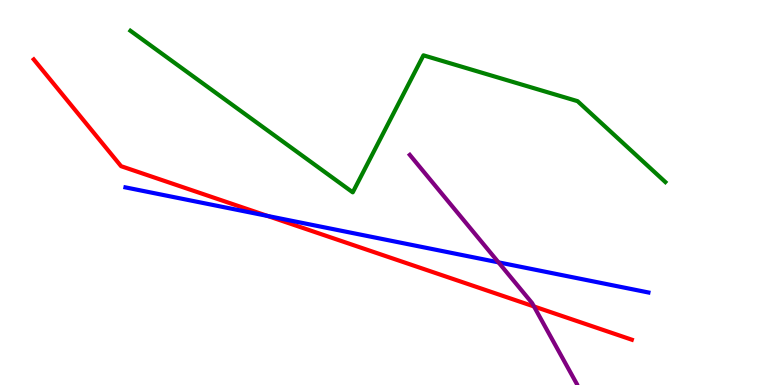[{'lines': ['blue', 'red'], 'intersections': [{'x': 3.45, 'y': 4.39}]}, {'lines': ['green', 'red'], 'intersections': []}, {'lines': ['purple', 'red'], 'intersections': [{'x': 6.89, 'y': 2.04}]}, {'lines': ['blue', 'green'], 'intersections': []}, {'lines': ['blue', 'purple'], 'intersections': [{'x': 6.43, 'y': 3.19}]}, {'lines': ['green', 'purple'], 'intersections': []}]